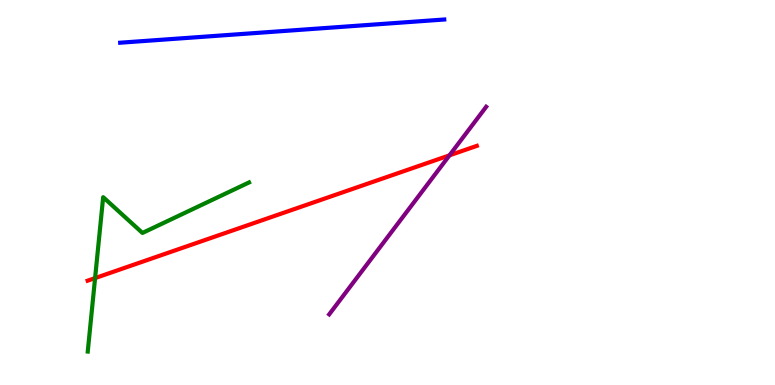[{'lines': ['blue', 'red'], 'intersections': []}, {'lines': ['green', 'red'], 'intersections': [{'x': 1.23, 'y': 2.78}]}, {'lines': ['purple', 'red'], 'intersections': [{'x': 5.8, 'y': 5.96}]}, {'lines': ['blue', 'green'], 'intersections': []}, {'lines': ['blue', 'purple'], 'intersections': []}, {'lines': ['green', 'purple'], 'intersections': []}]